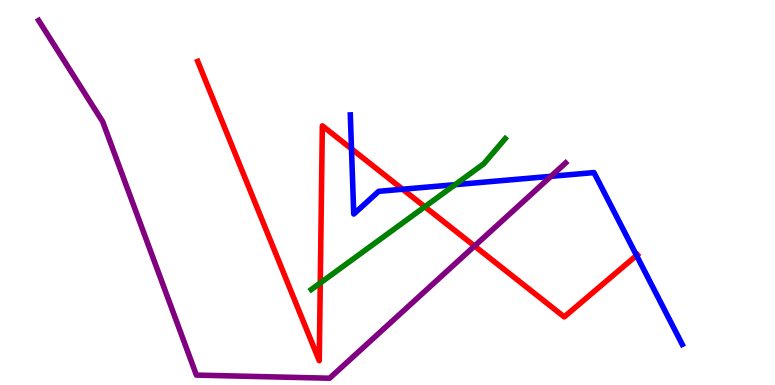[{'lines': ['blue', 'red'], 'intersections': [{'x': 4.54, 'y': 6.13}, {'x': 5.2, 'y': 5.08}, {'x': 8.21, 'y': 3.36}]}, {'lines': ['green', 'red'], 'intersections': [{'x': 4.13, 'y': 2.65}, {'x': 5.48, 'y': 4.63}]}, {'lines': ['purple', 'red'], 'intersections': [{'x': 6.12, 'y': 3.61}]}, {'lines': ['blue', 'green'], 'intersections': [{'x': 5.87, 'y': 5.2}]}, {'lines': ['blue', 'purple'], 'intersections': [{'x': 7.11, 'y': 5.42}]}, {'lines': ['green', 'purple'], 'intersections': []}]